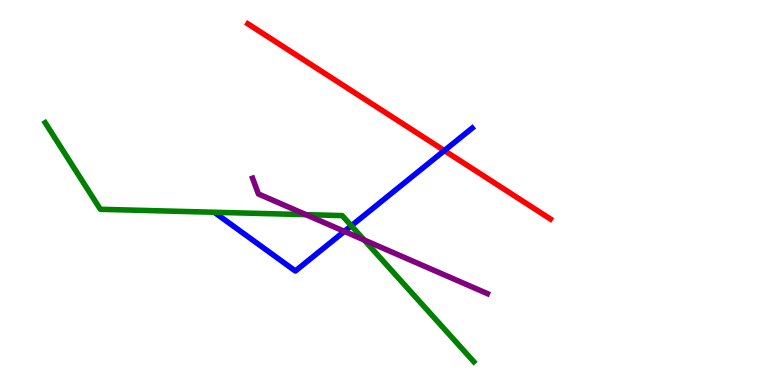[{'lines': ['blue', 'red'], 'intersections': [{'x': 5.73, 'y': 6.09}]}, {'lines': ['green', 'red'], 'intersections': []}, {'lines': ['purple', 'red'], 'intersections': []}, {'lines': ['blue', 'green'], 'intersections': [{'x': 4.53, 'y': 4.14}]}, {'lines': ['blue', 'purple'], 'intersections': [{'x': 4.44, 'y': 3.99}]}, {'lines': ['green', 'purple'], 'intersections': [{'x': 3.95, 'y': 4.42}, {'x': 4.7, 'y': 3.77}]}]